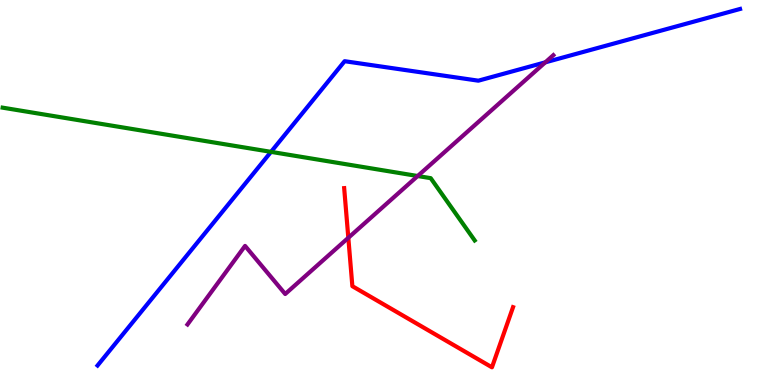[{'lines': ['blue', 'red'], 'intersections': []}, {'lines': ['green', 'red'], 'intersections': []}, {'lines': ['purple', 'red'], 'intersections': [{'x': 4.49, 'y': 3.82}]}, {'lines': ['blue', 'green'], 'intersections': [{'x': 3.5, 'y': 6.06}]}, {'lines': ['blue', 'purple'], 'intersections': [{'x': 7.04, 'y': 8.38}]}, {'lines': ['green', 'purple'], 'intersections': [{'x': 5.39, 'y': 5.43}]}]